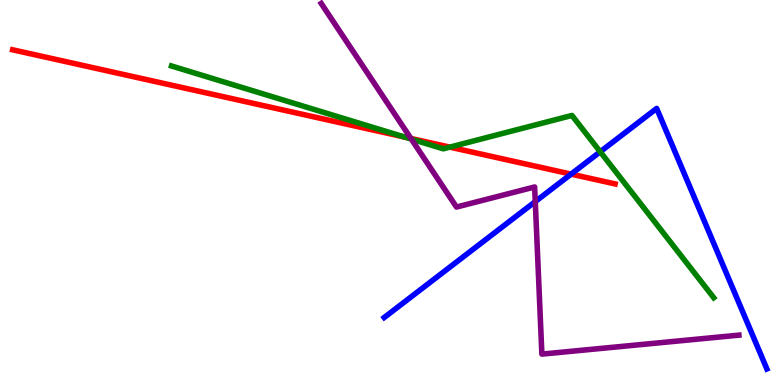[{'lines': ['blue', 'red'], 'intersections': [{'x': 7.37, 'y': 5.48}]}, {'lines': ['green', 'red'], 'intersections': [{'x': 5.22, 'y': 6.44}, {'x': 5.8, 'y': 6.18}]}, {'lines': ['purple', 'red'], 'intersections': [{'x': 5.3, 'y': 6.4}]}, {'lines': ['blue', 'green'], 'intersections': [{'x': 7.74, 'y': 6.06}]}, {'lines': ['blue', 'purple'], 'intersections': [{'x': 6.91, 'y': 4.76}]}, {'lines': ['green', 'purple'], 'intersections': [{'x': 5.31, 'y': 6.39}]}]